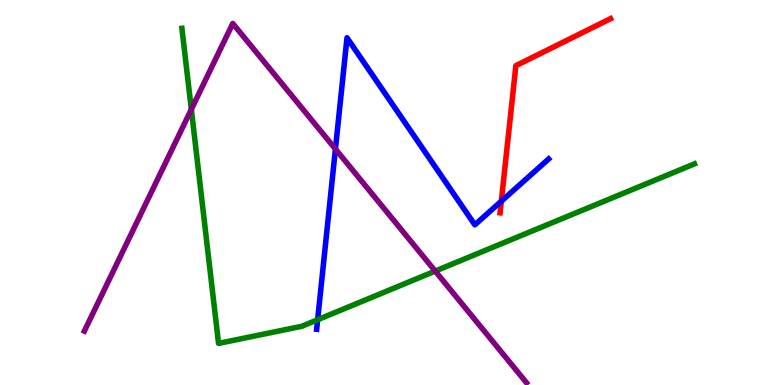[{'lines': ['blue', 'red'], 'intersections': [{'x': 6.47, 'y': 4.77}]}, {'lines': ['green', 'red'], 'intersections': []}, {'lines': ['purple', 'red'], 'intersections': []}, {'lines': ['blue', 'green'], 'intersections': [{'x': 4.1, 'y': 1.7}]}, {'lines': ['blue', 'purple'], 'intersections': [{'x': 4.33, 'y': 6.13}]}, {'lines': ['green', 'purple'], 'intersections': [{'x': 2.47, 'y': 7.16}, {'x': 5.62, 'y': 2.96}]}]